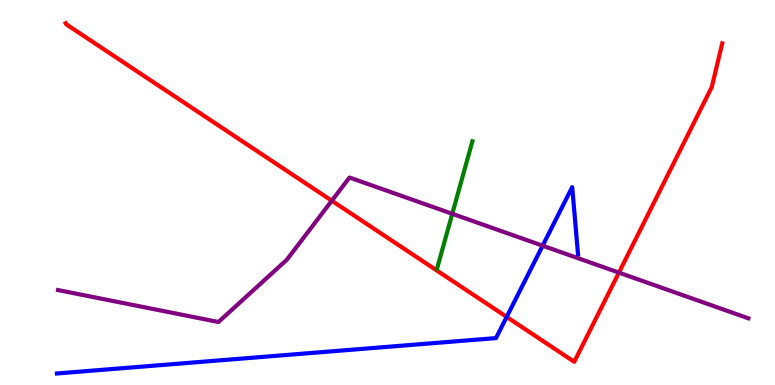[{'lines': ['blue', 'red'], 'intersections': [{'x': 6.54, 'y': 1.77}]}, {'lines': ['green', 'red'], 'intersections': []}, {'lines': ['purple', 'red'], 'intersections': [{'x': 4.28, 'y': 4.79}, {'x': 7.99, 'y': 2.92}]}, {'lines': ['blue', 'green'], 'intersections': []}, {'lines': ['blue', 'purple'], 'intersections': [{'x': 7.0, 'y': 3.62}]}, {'lines': ['green', 'purple'], 'intersections': [{'x': 5.84, 'y': 4.45}]}]